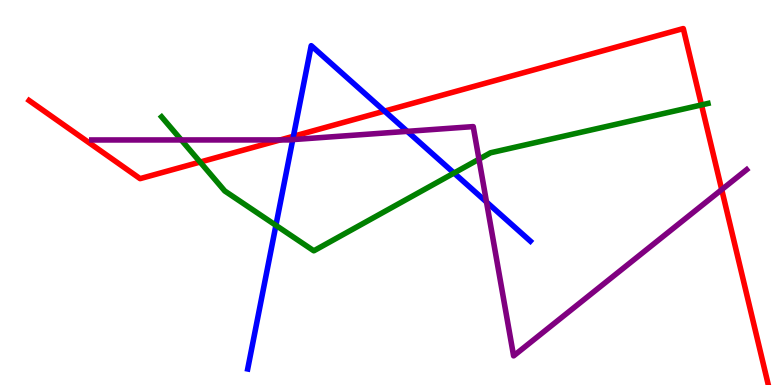[{'lines': ['blue', 'red'], 'intersections': [{'x': 3.79, 'y': 6.46}, {'x': 4.96, 'y': 7.11}]}, {'lines': ['green', 'red'], 'intersections': [{'x': 2.58, 'y': 5.79}, {'x': 9.05, 'y': 7.27}]}, {'lines': ['purple', 'red'], 'intersections': [{'x': 3.62, 'y': 6.37}, {'x': 9.31, 'y': 5.08}]}, {'lines': ['blue', 'green'], 'intersections': [{'x': 3.56, 'y': 4.15}, {'x': 5.86, 'y': 5.51}]}, {'lines': ['blue', 'purple'], 'intersections': [{'x': 3.78, 'y': 6.37}, {'x': 5.26, 'y': 6.59}, {'x': 6.28, 'y': 4.75}]}, {'lines': ['green', 'purple'], 'intersections': [{'x': 2.34, 'y': 6.36}, {'x': 6.18, 'y': 5.86}]}]